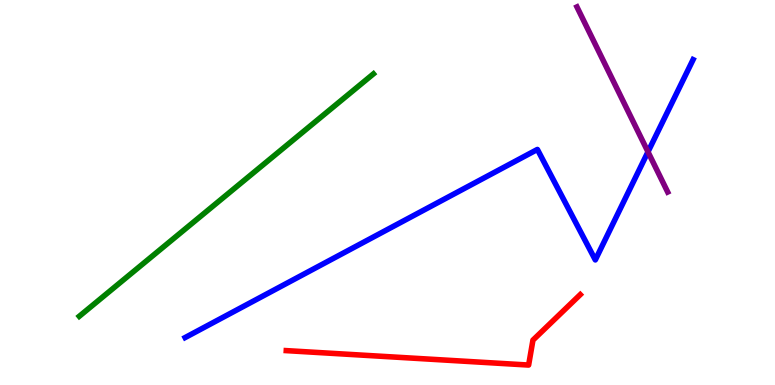[{'lines': ['blue', 'red'], 'intersections': []}, {'lines': ['green', 'red'], 'intersections': []}, {'lines': ['purple', 'red'], 'intersections': []}, {'lines': ['blue', 'green'], 'intersections': []}, {'lines': ['blue', 'purple'], 'intersections': [{'x': 8.36, 'y': 6.06}]}, {'lines': ['green', 'purple'], 'intersections': []}]